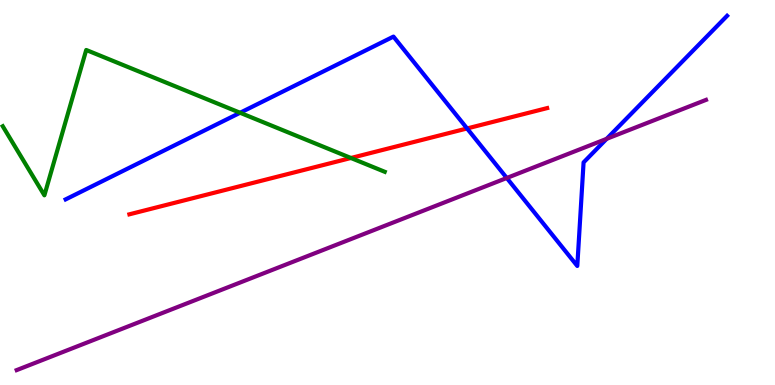[{'lines': ['blue', 'red'], 'intersections': [{'x': 6.03, 'y': 6.66}]}, {'lines': ['green', 'red'], 'intersections': [{'x': 4.53, 'y': 5.9}]}, {'lines': ['purple', 'red'], 'intersections': []}, {'lines': ['blue', 'green'], 'intersections': [{'x': 3.1, 'y': 7.07}]}, {'lines': ['blue', 'purple'], 'intersections': [{'x': 6.54, 'y': 5.38}, {'x': 7.83, 'y': 6.39}]}, {'lines': ['green', 'purple'], 'intersections': []}]